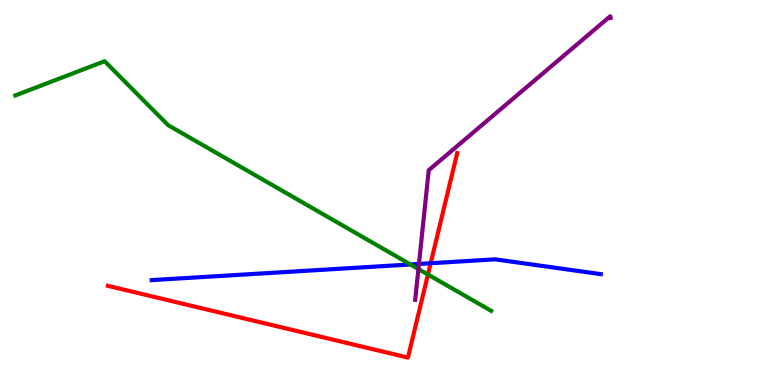[{'lines': ['blue', 'red'], 'intersections': [{'x': 5.56, 'y': 3.16}]}, {'lines': ['green', 'red'], 'intersections': [{'x': 5.52, 'y': 2.87}]}, {'lines': ['purple', 'red'], 'intersections': []}, {'lines': ['blue', 'green'], 'intersections': [{'x': 5.3, 'y': 3.13}]}, {'lines': ['blue', 'purple'], 'intersections': [{'x': 5.41, 'y': 3.14}]}, {'lines': ['green', 'purple'], 'intersections': [{'x': 5.4, 'y': 3.01}]}]